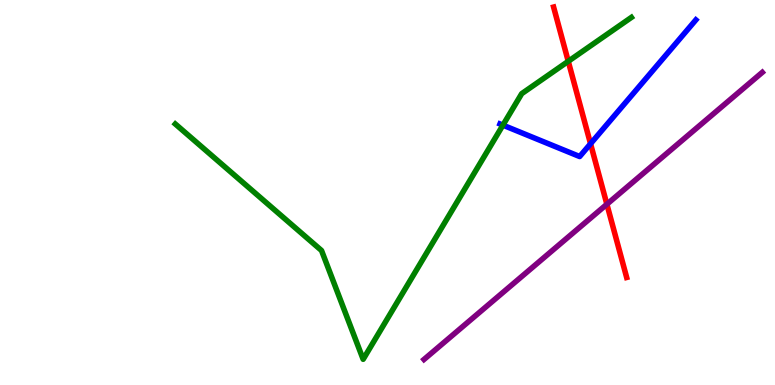[{'lines': ['blue', 'red'], 'intersections': [{'x': 7.62, 'y': 6.27}]}, {'lines': ['green', 'red'], 'intersections': [{'x': 7.33, 'y': 8.41}]}, {'lines': ['purple', 'red'], 'intersections': [{'x': 7.83, 'y': 4.69}]}, {'lines': ['blue', 'green'], 'intersections': [{'x': 6.49, 'y': 6.75}]}, {'lines': ['blue', 'purple'], 'intersections': []}, {'lines': ['green', 'purple'], 'intersections': []}]